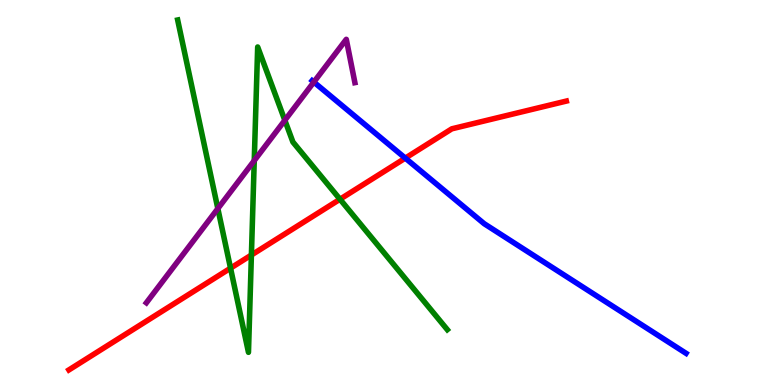[{'lines': ['blue', 'red'], 'intersections': [{'x': 5.23, 'y': 5.89}]}, {'lines': ['green', 'red'], 'intersections': [{'x': 2.97, 'y': 3.03}, {'x': 3.24, 'y': 3.38}, {'x': 4.39, 'y': 4.82}]}, {'lines': ['purple', 'red'], 'intersections': []}, {'lines': ['blue', 'green'], 'intersections': []}, {'lines': ['blue', 'purple'], 'intersections': [{'x': 4.05, 'y': 7.87}]}, {'lines': ['green', 'purple'], 'intersections': [{'x': 2.81, 'y': 4.58}, {'x': 3.28, 'y': 5.83}, {'x': 3.68, 'y': 6.88}]}]